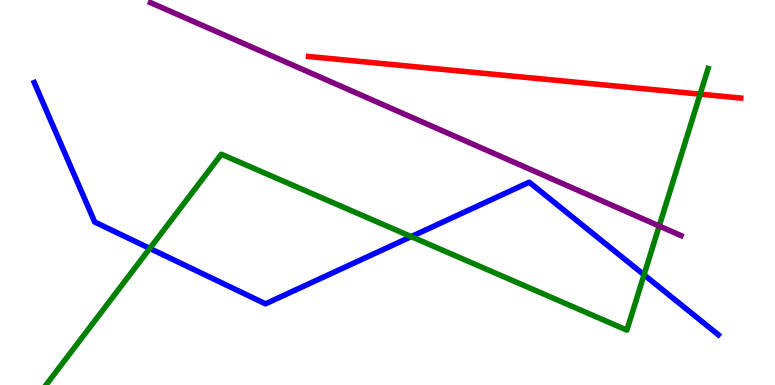[{'lines': ['blue', 'red'], 'intersections': []}, {'lines': ['green', 'red'], 'intersections': [{'x': 9.03, 'y': 7.55}]}, {'lines': ['purple', 'red'], 'intersections': []}, {'lines': ['blue', 'green'], 'intersections': [{'x': 1.93, 'y': 3.55}, {'x': 5.31, 'y': 3.85}, {'x': 8.31, 'y': 2.86}]}, {'lines': ['blue', 'purple'], 'intersections': []}, {'lines': ['green', 'purple'], 'intersections': [{'x': 8.51, 'y': 4.13}]}]